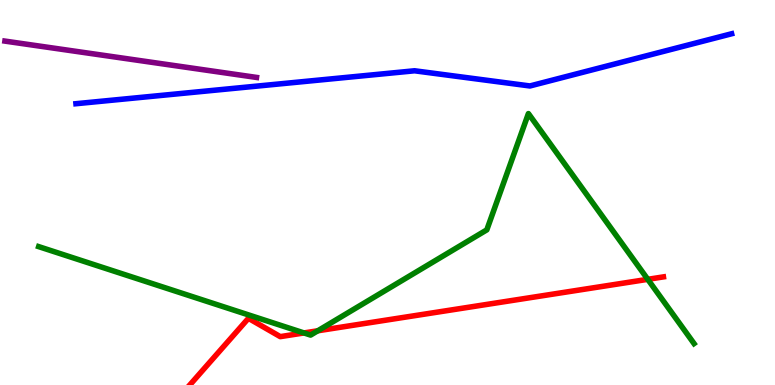[{'lines': ['blue', 'red'], 'intersections': []}, {'lines': ['green', 'red'], 'intersections': [{'x': 3.92, 'y': 1.35}, {'x': 4.1, 'y': 1.41}, {'x': 8.36, 'y': 2.74}]}, {'lines': ['purple', 'red'], 'intersections': []}, {'lines': ['blue', 'green'], 'intersections': []}, {'lines': ['blue', 'purple'], 'intersections': []}, {'lines': ['green', 'purple'], 'intersections': []}]